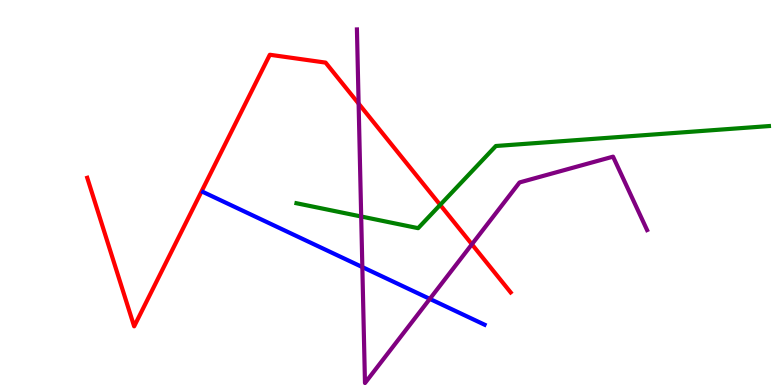[{'lines': ['blue', 'red'], 'intersections': []}, {'lines': ['green', 'red'], 'intersections': [{'x': 5.68, 'y': 4.68}]}, {'lines': ['purple', 'red'], 'intersections': [{'x': 4.63, 'y': 7.31}, {'x': 6.09, 'y': 3.66}]}, {'lines': ['blue', 'green'], 'intersections': []}, {'lines': ['blue', 'purple'], 'intersections': [{'x': 4.68, 'y': 3.06}, {'x': 5.55, 'y': 2.24}]}, {'lines': ['green', 'purple'], 'intersections': [{'x': 4.66, 'y': 4.38}]}]